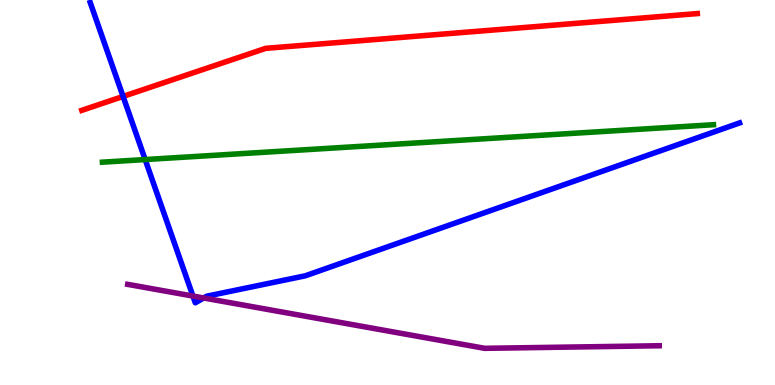[{'lines': ['blue', 'red'], 'intersections': [{'x': 1.59, 'y': 7.5}]}, {'lines': ['green', 'red'], 'intersections': []}, {'lines': ['purple', 'red'], 'intersections': []}, {'lines': ['blue', 'green'], 'intersections': [{'x': 1.87, 'y': 5.86}]}, {'lines': ['blue', 'purple'], 'intersections': [{'x': 2.49, 'y': 2.31}, {'x': 2.63, 'y': 2.26}]}, {'lines': ['green', 'purple'], 'intersections': []}]